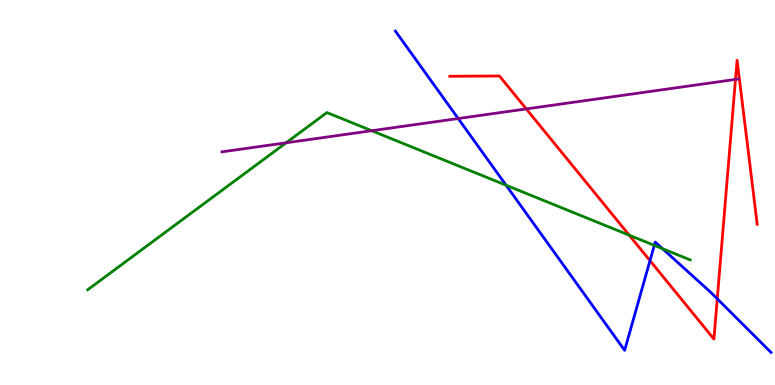[{'lines': ['blue', 'red'], 'intersections': [{'x': 8.39, 'y': 3.23}, {'x': 9.26, 'y': 2.24}]}, {'lines': ['green', 'red'], 'intersections': [{'x': 8.12, 'y': 3.89}]}, {'lines': ['purple', 'red'], 'intersections': [{'x': 6.79, 'y': 7.17}, {'x': 9.49, 'y': 7.94}]}, {'lines': ['blue', 'green'], 'intersections': [{'x': 6.53, 'y': 5.19}, {'x': 8.44, 'y': 3.63}, {'x': 8.55, 'y': 3.54}]}, {'lines': ['blue', 'purple'], 'intersections': [{'x': 5.91, 'y': 6.92}]}, {'lines': ['green', 'purple'], 'intersections': [{'x': 3.69, 'y': 6.29}, {'x': 4.8, 'y': 6.6}]}]